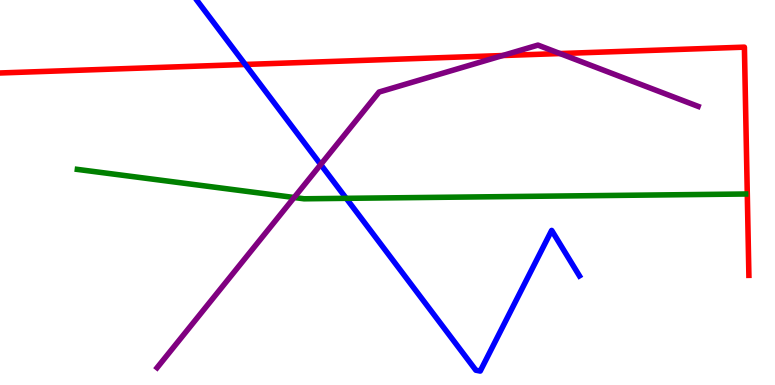[{'lines': ['blue', 'red'], 'intersections': [{'x': 3.16, 'y': 8.33}]}, {'lines': ['green', 'red'], 'intersections': []}, {'lines': ['purple', 'red'], 'intersections': [{'x': 6.49, 'y': 8.56}, {'x': 7.23, 'y': 8.61}]}, {'lines': ['blue', 'green'], 'intersections': [{'x': 4.47, 'y': 4.85}]}, {'lines': ['blue', 'purple'], 'intersections': [{'x': 4.14, 'y': 5.73}]}, {'lines': ['green', 'purple'], 'intersections': [{'x': 3.8, 'y': 4.87}]}]